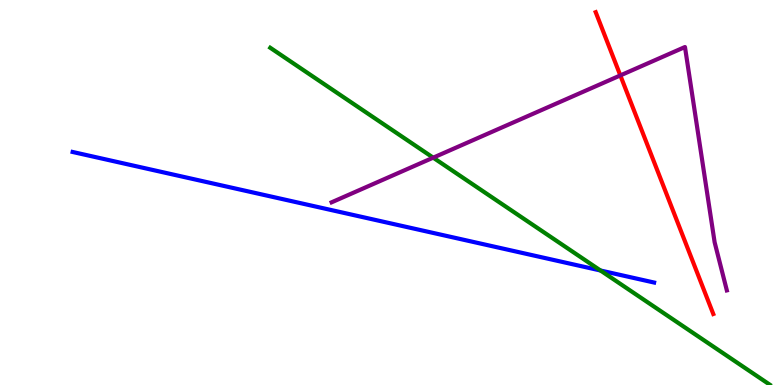[{'lines': ['blue', 'red'], 'intersections': []}, {'lines': ['green', 'red'], 'intersections': []}, {'lines': ['purple', 'red'], 'intersections': [{'x': 8.0, 'y': 8.04}]}, {'lines': ['blue', 'green'], 'intersections': [{'x': 7.75, 'y': 2.97}]}, {'lines': ['blue', 'purple'], 'intersections': []}, {'lines': ['green', 'purple'], 'intersections': [{'x': 5.59, 'y': 5.9}]}]